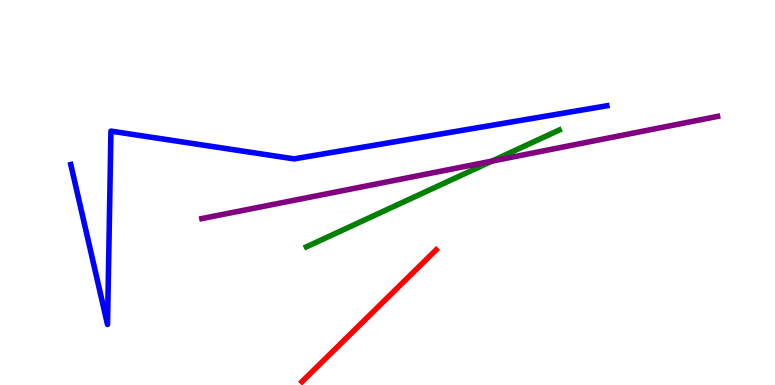[{'lines': ['blue', 'red'], 'intersections': []}, {'lines': ['green', 'red'], 'intersections': []}, {'lines': ['purple', 'red'], 'intersections': []}, {'lines': ['blue', 'green'], 'intersections': []}, {'lines': ['blue', 'purple'], 'intersections': []}, {'lines': ['green', 'purple'], 'intersections': [{'x': 6.35, 'y': 5.82}]}]